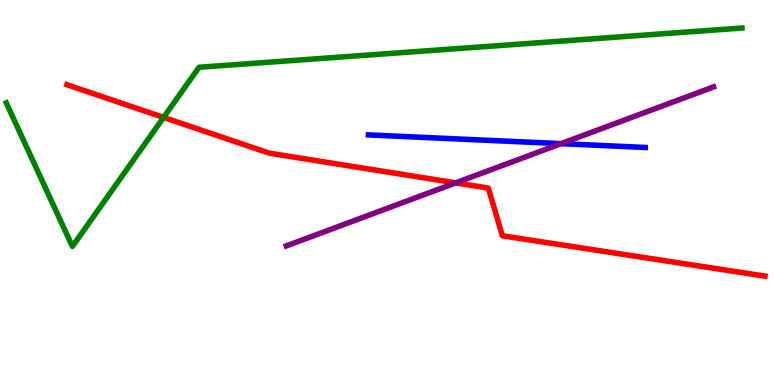[{'lines': ['blue', 'red'], 'intersections': []}, {'lines': ['green', 'red'], 'intersections': [{'x': 2.11, 'y': 6.95}]}, {'lines': ['purple', 'red'], 'intersections': [{'x': 5.88, 'y': 5.25}]}, {'lines': ['blue', 'green'], 'intersections': []}, {'lines': ['blue', 'purple'], 'intersections': [{'x': 7.24, 'y': 6.27}]}, {'lines': ['green', 'purple'], 'intersections': []}]